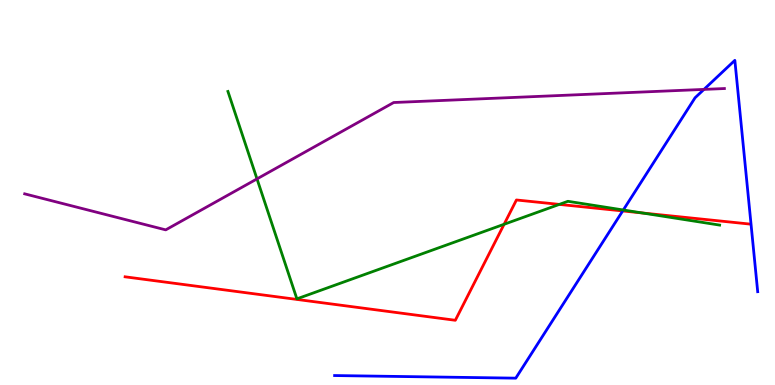[{'lines': ['blue', 'red'], 'intersections': [{'x': 8.03, 'y': 4.52}]}, {'lines': ['green', 'red'], 'intersections': [{'x': 6.5, 'y': 4.17}, {'x': 7.22, 'y': 4.69}, {'x': 8.29, 'y': 4.47}]}, {'lines': ['purple', 'red'], 'intersections': []}, {'lines': ['blue', 'green'], 'intersections': [{'x': 8.04, 'y': 4.55}]}, {'lines': ['blue', 'purple'], 'intersections': [{'x': 9.08, 'y': 7.68}]}, {'lines': ['green', 'purple'], 'intersections': [{'x': 3.32, 'y': 5.35}]}]